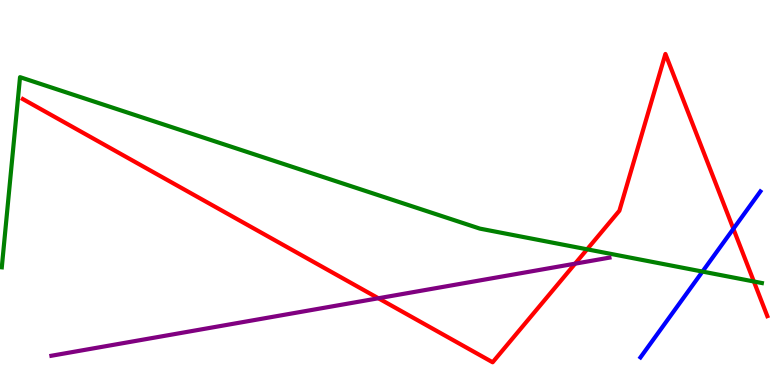[{'lines': ['blue', 'red'], 'intersections': [{'x': 9.46, 'y': 4.06}]}, {'lines': ['green', 'red'], 'intersections': [{'x': 7.58, 'y': 3.52}, {'x': 9.73, 'y': 2.69}]}, {'lines': ['purple', 'red'], 'intersections': [{'x': 4.88, 'y': 2.25}, {'x': 7.42, 'y': 3.15}]}, {'lines': ['blue', 'green'], 'intersections': [{'x': 9.06, 'y': 2.95}]}, {'lines': ['blue', 'purple'], 'intersections': []}, {'lines': ['green', 'purple'], 'intersections': []}]